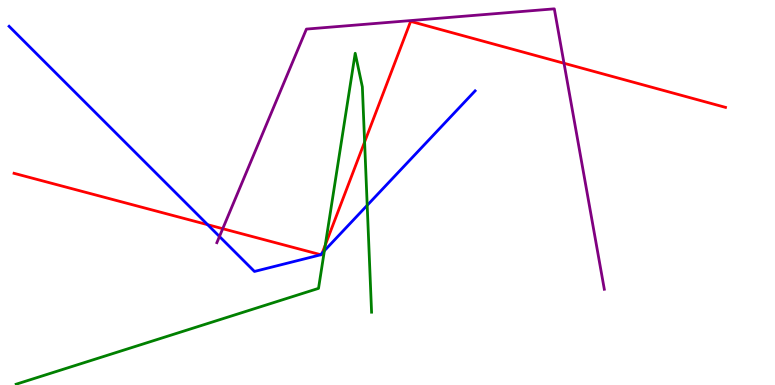[{'lines': ['blue', 'red'], 'intersections': [{'x': 2.68, 'y': 4.16}, {'x': 4.14, 'y': 3.38}, {'x': 4.16, 'y': 3.43}]}, {'lines': ['green', 'red'], 'intersections': [{'x': 4.2, 'y': 3.64}, {'x': 4.7, 'y': 6.31}]}, {'lines': ['purple', 'red'], 'intersections': [{'x': 2.87, 'y': 4.06}, {'x': 7.28, 'y': 8.36}]}, {'lines': ['blue', 'green'], 'intersections': [{'x': 4.19, 'y': 3.49}, {'x': 4.74, 'y': 4.67}]}, {'lines': ['blue', 'purple'], 'intersections': [{'x': 2.83, 'y': 3.86}]}, {'lines': ['green', 'purple'], 'intersections': []}]